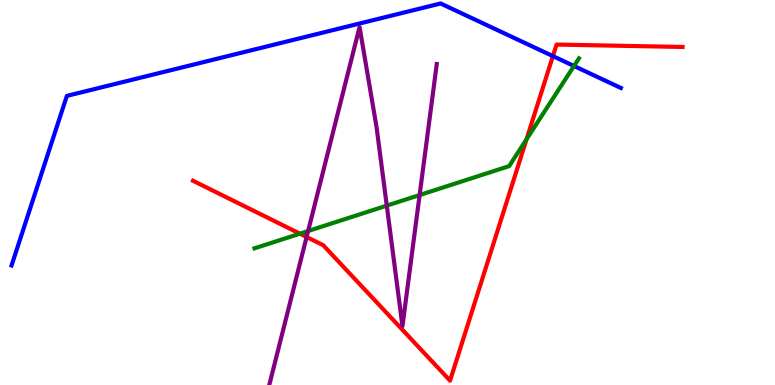[{'lines': ['blue', 'red'], 'intersections': [{'x': 7.13, 'y': 8.54}]}, {'lines': ['green', 'red'], 'intersections': [{'x': 3.87, 'y': 3.93}, {'x': 6.79, 'y': 6.38}]}, {'lines': ['purple', 'red'], 'intersections': [{'x': 3.96, 'y': 3.84}]}, {'lines': ['blue', 'green'], 'intersections': [{'x': 7.41, 'y': 8.29}]}, {'lines': ['blue', 'purple'], 'intersections': []}, {'lines': ['green', 'purple'], 'intersections': [{'x': 3.98, 'y': 4.0}, {'x': 4.99, 'y': 4.66}, {'x': 5.41, 'y': 4.93}]}]